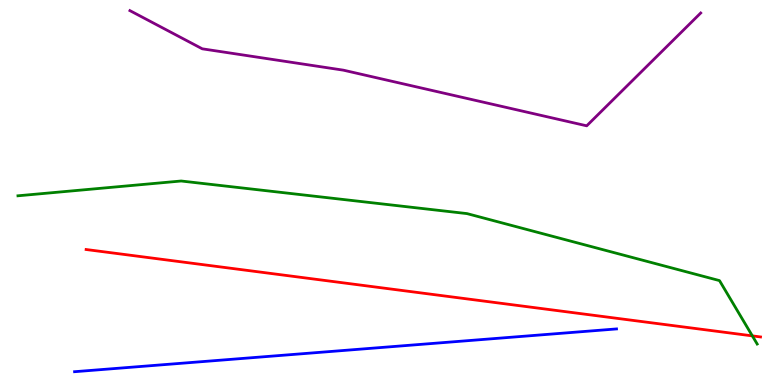[{'lines': ['blue', 'red'], 'intersections': []}, {'lines': ['green', 'red'], 'intersections': [{'x': 9.71, 'y': 1.28}]}, {'lines': ['purple', 'red'], 'intersections': []}, {'lines': ['blue', 'green'], 'intersections': []}, {'lines': ['blue', 'purple'], 'intersections': []}, {'lines': ['green', 'purple'], 'intersections': []}]